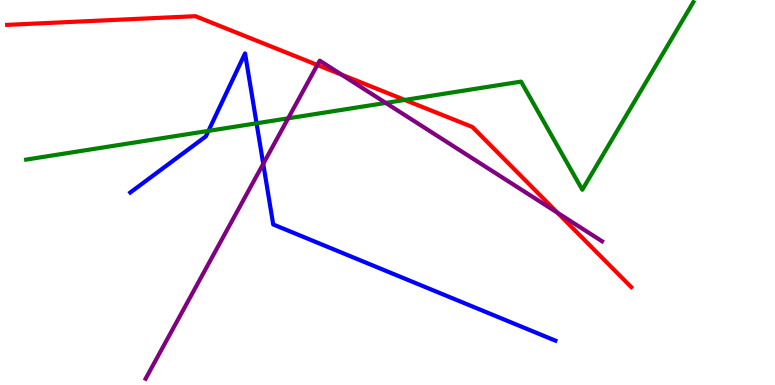[{'lines': ['blue', 'red'], 'intersections': []}, {'lines': ['green', 'red'], 'intersections': [{'x': 5.22, 'y': 7.4}]}, {'lines': ['purple', 'red'], 'intersections': [{'x': 4.09, 'y': 8.31}, {'x': 4.41, 'y': 8.06}, {'x': 7.19, 'y': 4.47}]}, {'lines': ['blue', 'green'], 'intersections': [{'x': 2.69, 'y': 6.6}, {'x': 3.31, 'y': 6.8}]}, {'lines': ['blue', 'purple'], 'intersections': [{'x': 3.4, 'y': 5.74}]}, {'lines': ['green', 'purple'], 'intersections': [{'x': 3.72, 'y': 6.93}, {'x': 4.98, 'y': 7.33}]}]